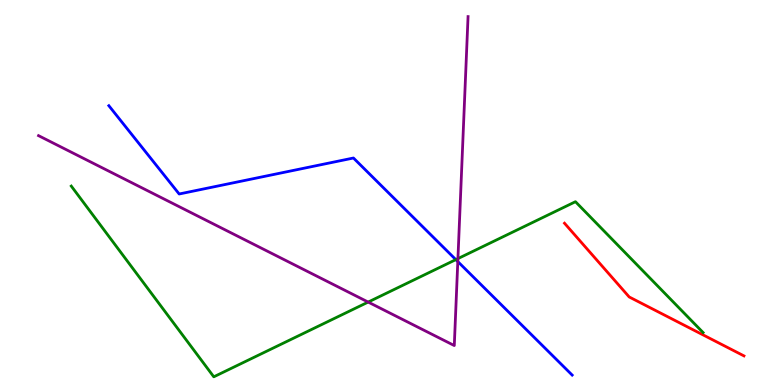[{'lines': ['blue', 'red'], 'intersections': []}, {'lines': ['green', 'red'], 'intersections': []}, {'lines': ['purple', 'red'], 'intersections': []}, {'lines': ['blue', 'green'], 'intersections': [{'x': 5.88, 'y': 3.26}]}, {'lines': ['blue', 'purple'], 'intersections': [{'x': 5.91, 'y': 3.21}]}, {'lines': ['green', 'purple'], 'intersections': [{'x': 4.75, 'y': 2.15}, {'x': 5.91, 'y': 3.28}]}]